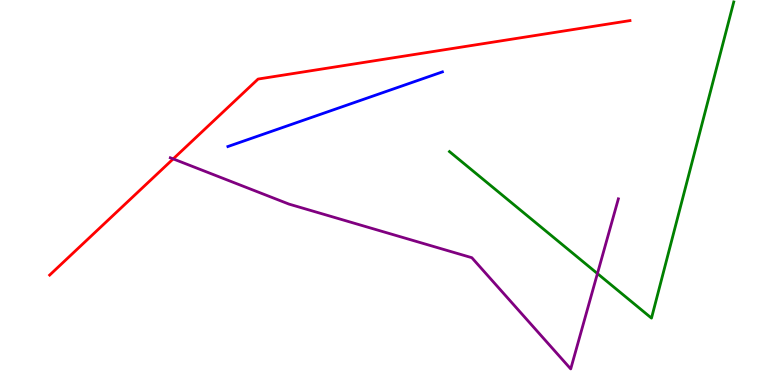[{'lines': ['blue', 'red'], 'intersections': []}, {'lines': ['green', 'red'], 'intersections': []}, {'lines': ['purple', 'red'], 'intersections': [{'x': 2.23, 'y': 5.87}]}, {'lines': ['blue', 'green'], 'intersections': []}, {'lines': ['blue', 'purple'], 'intersections': []}, {'lines': ['green', 'purple'], 'intersections': [{'x': 7.71, 'y': 2.89}]}]